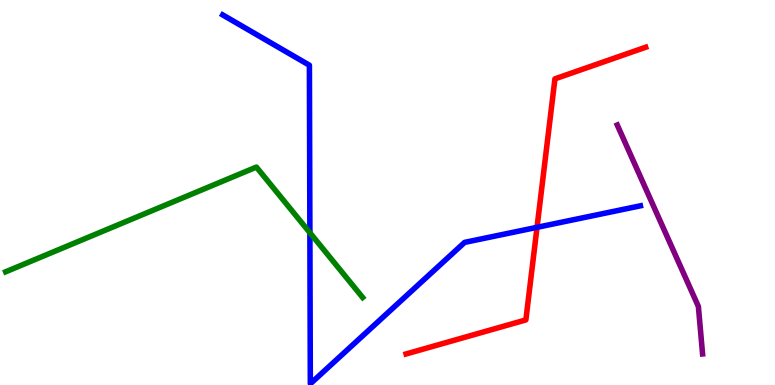[{'lines': ['blue', 'red'], 'intersections': [{'x': 6.93, 'y': 4.1}]}, {'lines': ['green', 'red'], 'intersections': []}, {'lines': ['purple', 'red'], 'intersections': []}, {'lines': ['blue', 'green'], 'intersections': [{'x': 4.0, 'y': 3.96}]}, {'lines': ['blue', 'purple'], 'intersections': []}, {'lines': ['green', 'purple'], 'intersections': []}]